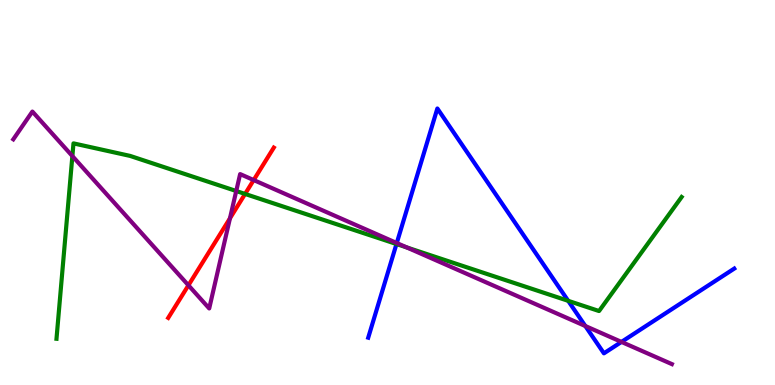[{'lines': ['blue', 'red'], 'intersections': []}, {'lines': ['green', 'red'], 'intersections': [{'x': 3.16, 'y': 4.96}]}, {'lines': ['purple', 'red'], 'intersections': [{'x': 2.43, 'y': 2.59}, {'x': 2.97, 'y': 4.33}, {'x': 3.27, 'y': 5.32}]}, {'lines': ['blue', 'green'], 'intersections': [{'x': 5.12, 'y': 3.66}, {'x': 7.33, 'y': 2.19}]}, {'lines': ['blue', 'purple'], 'intersections': [{'x': 5.12, 'y': 3.69}, {'x': 7.55, 'y': 1.53}, {'x': 8.02, 'y': 1.12}]}, {'lines': ['green', 'purple'], 'intersections': [{'x': 0.934, 'y': 5.95}, {'x': 3.05, 'y': 5.04}, {'x': 5.25, 'y': 3.57}]}]